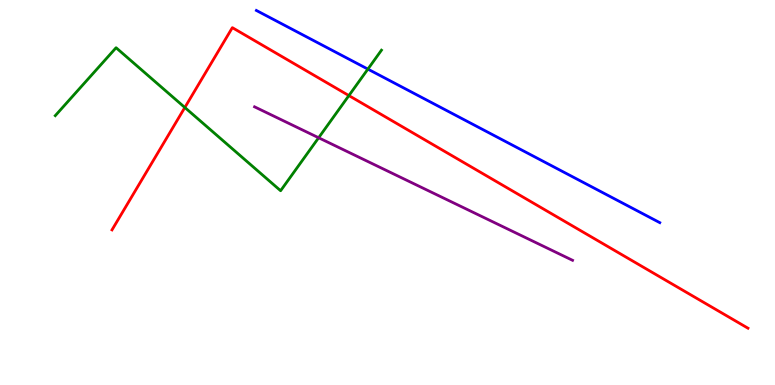[{'lines': ['blue', 'red'], 'intersections': []}, {'lines': ['green', 'red'], 'intersections': [{'x': 2.39, 'y': 7.21}, {'x': 4.5, 'y': 7.52}]}, {'lines': ['purple', 'red'], 'intersections': []}, {'lines': ['blue', 'green'], 'intersections': [{'x': 4.75, 'y': 8.2}]}, {'lines': ['blue', 'purple'], 'intersections': []}, {'lines': ['green', 'purple'], 'intersections': [{'x': 4.11, 'y': 6.42}]}]